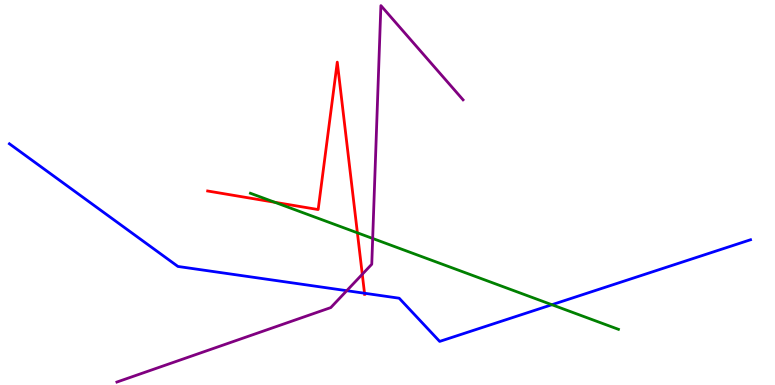[{'lines': ['blue', 'red'], 'intersections': [{'x': 4.7, 'y': 2.38}]}, {'lines': ['green', 'red'], 'intersections': [{'x': 3.55, 'y': 4.75}, {'x': 4.61, 'y': 3.95}]}, {'lines': ['purple', 'red'], 'intersections': [{'x': 4.67, 'y': 2.88}]}, {'lines': ['blue', 'green'], 'intersections': [{'x': 7.12, 'y': 2.09}]}, {'lines': ['blue', 'purple'], 'intersections': [{'x': 4.47, 'y': 2.45}]}, {'lines': ['green', 'purple'], 'intersections': [{'x': 4.81, 'y': 3.81}]}]